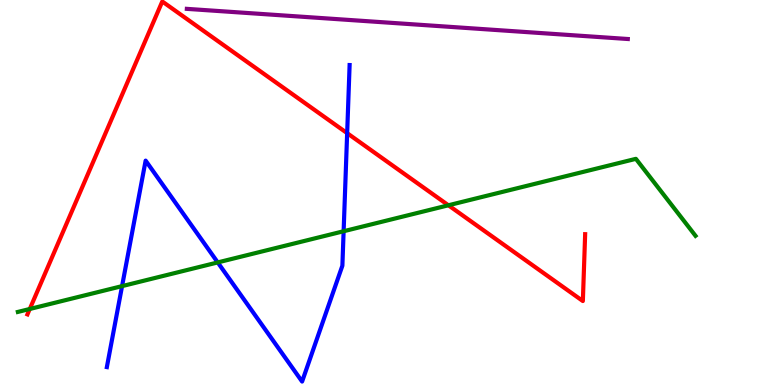[{'lines': ['blue', 'red'], 'intersections': [{'x': 4.48, 'y': 6.54}]}, {'lines': ['green', 'red'], 'intersections': [{'x': 0.384, 'y': 1.97}, {'x': 5.79, 'y': 4.67}]}, {'lines': ['purple', 'red'], 'intersections': []}, {'lines': ['blue', 'green'], 'intersections': [{'x': 1.58, 'y': 2.57}, {'x': 2.81, 'y': 3.18}, {'x': 4.43, 'y': 3.99}]}, {'lines': ['blue', 'purple'], 'intersections': []}, {'lines': ['green', 'purple'], 'intersections': []}]